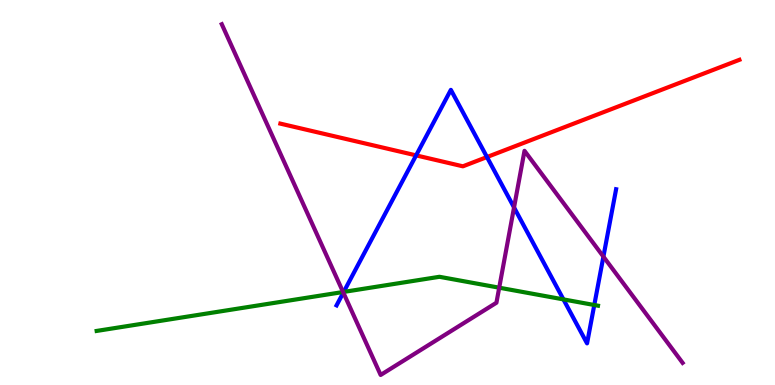[{'lines': ['blue', 'red'], 'intersections': [{'x': 5.37, 'y': 5.96}, {'x': 6.28, 'y': 5.92}]}, {'lines': ['green', 'red'], 'intersections': []}, {'lines': ['purple', 'red'], 'intersections': []}, {'lines': ['blue', 'green'], 'intersections': [{'x': 4.43, 'y': 2.42}, {'x': 7.27, 'y': 2.22}, {'x': 7.67, 'y': 2.08}]}, {'lines': ['blue', 'purple'], 'intersections': [{'x': 4.43, 'y': 2.4}, {'x': 6.63, 'y': 4.61}, {'x': 7.79, 'y': 3.33}]}, {'lines': ['green', 'purple'], 'intersections': [{'x': 4.43, 'y': 2.42}, {'x': 6.44, 'y': 2.53}]}]